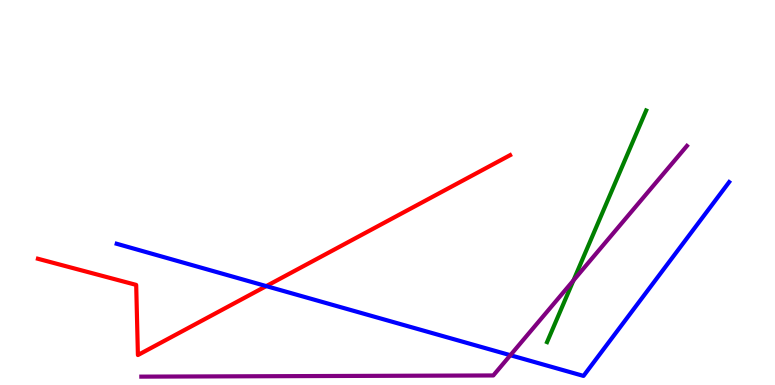[{'lines': ['blue', 'red'], 'intersections': [{'x': 3.44, 'y': 2.57}]}, {'lines': ['green', 'red'], 'intersections': []}, {'lines': ['purple', 'red'], 'intersections': []}, {'lines': ['blue', 'green'], 'intersections': []}, {'lines': ['blue', 'purple'], 'intersections': [{'x': 6.59, 'y': 0.774}]}, {'lines': ['green', 'purple'], 'intersections': [{'x': 7.4, 'y': 2.72}]}]